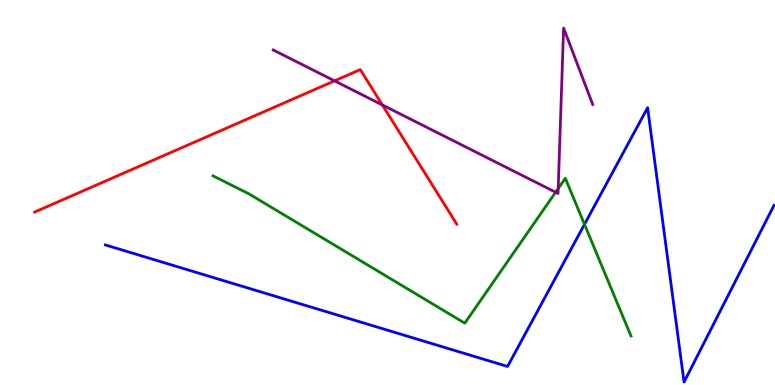[{'lines': ['blue', 'red'], 'intersections': []}, {'lines': ['green', 'red'], 'intersections': []}, {'lines': ['purple', 'red'], 'intersections': [{'x': 4.32, 'y': 7.9}, {'x': 4.93, 'y': 7.27}]}, {'lines': ['blue', 'green'], 'intersections': [{'x': 7.54, 'y': 4.17}]}, {'lines': ['blue', 'purple'], 'intersections': []}, {'lines': ['green', 'purple'], 'intersections': [{'x': 7.17, 'y': 5.01}, {'x': 7.2, 'y': 5.1}]}]